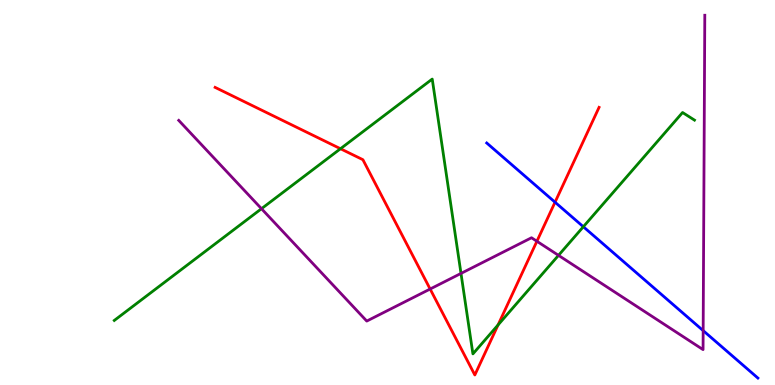[{'lines': ['blue', 'red'], 'intersections': [{'x': 7.16, 'y': 4.75}]}, {'lines': ['green', 'red'], 'intersections': [{'x': 4.39, 'y': 6.14}, {'x': 6.43, 'y': 1.56}]}, {'lines': ['purple', 'red'], 'intersections': [{'x': 5.55, 'y': 2.49}, {'x': 6.93, 'y': 3.73}]}, {'lines': ['blue', 'green'], 'intersections': [{'x': 7.53, 'y': 4.11}]}, {'lines': ['blue', 'purple'], 'intersections': [{'x': 9.07, 'y': 1.41}]}, {'lines': ['green', 'purple'], 'intersections': [{'x': 3.37, 'y': 4.58}, {'x': 5.95, 'y': 2.9}, {'x': 7.21, 'y': 3.37}]}]